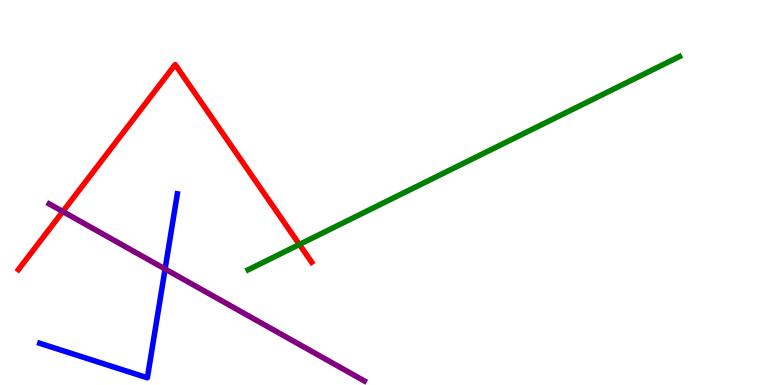[{'lines': ['blue', 'red'], 'intersections': []}, {'lines': ['green', 'red'], 'intersections': [{'x': 3.86, 'y': 3.65}]}, {'lines': ['purple', 'red'], 'intersections': [{'x': 0.811, 'y': 4.51}]}, {'lines': ['blue', 'green'], 'intersections': []}, {'lines': ['blue', 'purple'], 'intersections': [{'x': 2.13, 'y': 3.01}]}, {'lines': ['green', 'purple'], 'intersections': []}]